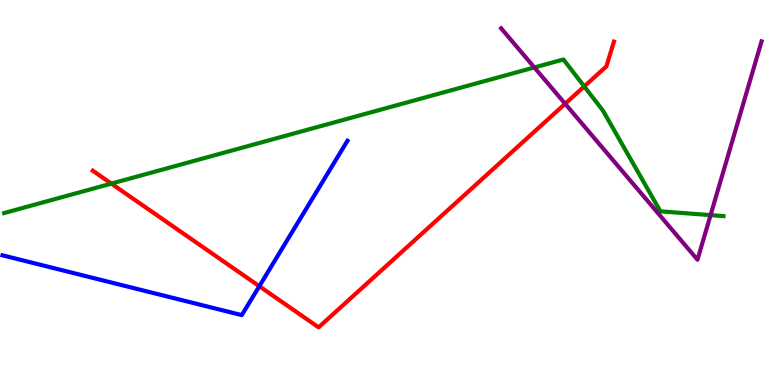[{'lines': ['blue', 'red'], 'intersections': [{'x': 3.35, 'y': 2.57}]}, {'lines': ['green', 'red'], 'intersections': [{'x': 1.44, 'y': 5.23}, {'x': 7.54, 'y': 7.75}]}, {'lines': ['purple', 'red'], 'intersections': [{'x': 7.29, 'y': 7.3}]}, {'lines': ['blue', 'green'], 'intersections': []}, {'lines': ['blue', 'purple'], 'intersections': []}, {'lines': ['green', 'purple'], 'intersections': [{'x': 6.89, 'y': 8.25}, {'x': 9.17, 'y': 4.41}]}]